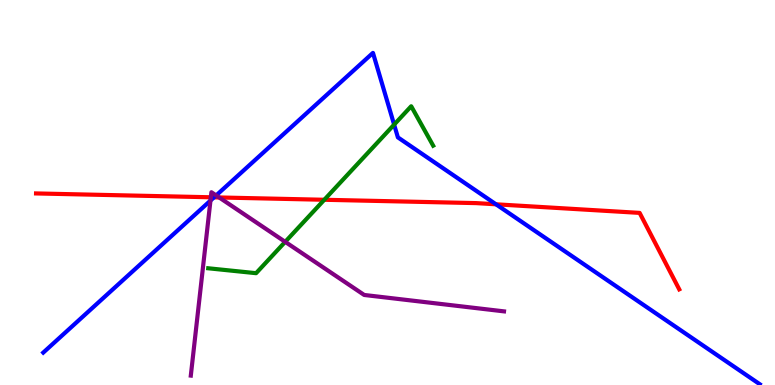[{'lines': ['blue', 'red'], 'intersections': [{'x': 2.76, 'y': 4.87}, {'x': 6.4, 'y': 4.69}]}, {'lines': ['green', 'red'], 'intersections': [{'x': 4.18, 'y': 4.81}]}, {'lines': ['purple', 'red'], 'intersections': [{'x': 2.72, 'y': 4.88}, {'x': 2.83, 'y': 4.87}]}, {'lines': ['blue', 'green'], 'intersections': [{'x': 5.09, 'y': 6.76}]}, {'lines': ['blue', 'purple'], 'intersections': [{'x': 2.72, 'y': 4.79}, {'x': 2.79, 'y': 4.92}]}, {'lines': ['green', 'purple'], 'intersections': [{'x': 3.68, 'y': 3.72}]}]